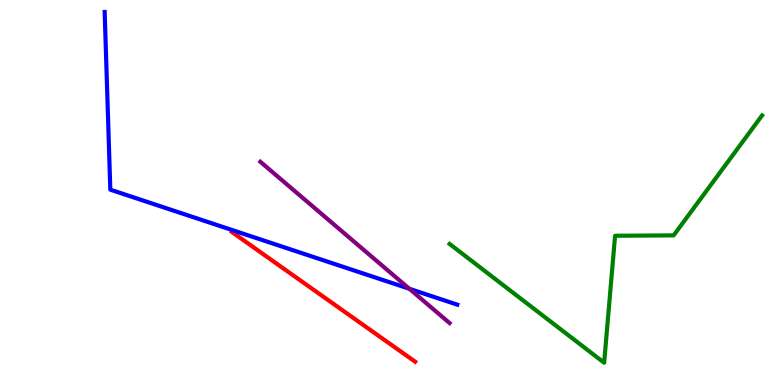[{'lines': ['blue', 'red'], 'intersections': []}, {'lines': ['green', 'red'], 'intersections': []}, {'lines': ['purple', 'red'], 'intersections': []}, {'lines': ['blue', 'green'], 'intersections': []}, {'lines': ['blue', 'purple'], 'intersections': [{'x': 5.28, 'y': 2.5}]}, {'lines': ['green', 'purple'], 'intersections': []}]